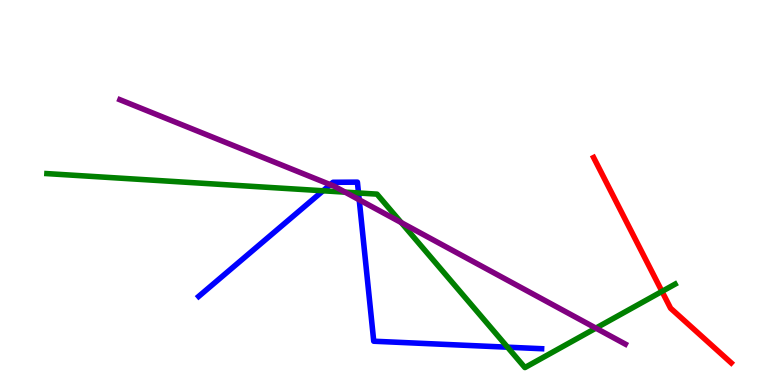[{'lines': ['blue', 'red'], 'intersections': []}, {'lines': ['green', 'red'], 'intersections': [{'x': 8.54, 'y': 2.43}]}, {'lines': ['purple', 'red'], 'intersections': []}, {'lines': ['blue', 'green'], 'intersections': [{'x': 4.17, 'y': 5.04}, {'x': 4.63, 'y': 4.99}, {'x': 6.55, 'y': 0.982}]}, {'lines': ['blue', 'purple'], 'intersections': [{'x': 4.26, 'y': 5.2}, {'x': 4.64, 'y': 4.81}]}, {'lines': ['green', 'purple'], 'intersections': [{'x': 4.45, 'y': 5.01}, {'x': 5.18, 'y': 4.22}, {'x': 7.69, 'y': 1.48}]}]